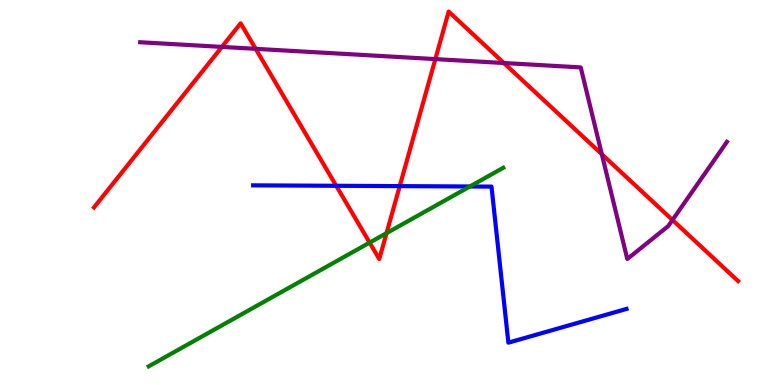[{'lines': ['blue', 'red'], 'intersections': [{'x': 4.34, 'y': 5.17}, {'x': 5.16, 'y': 5.17}]}, {'lines': ['green', 'red'], 'intersections': [{'x': 4.77, 'y': 3.7}, {'x': 4.99, 'y': 3.94}]}, {'lines': ['purple', 'red'], 'intersections': [{'x': 2.86, 'y': 8.78}, {'x': 3.3, 'y': 8.73}, {'x': 5.62, 'y': 8.46}, {'x': 6.5, 'y': 8.36}, {'x': 7.77, 'y': 5.99}, {'x': 8.68, 'y': 4.29}]}, {'lines': ['blue', 'green'], 'intersections': [{'x': 6.06, 'y': 5.16}]}, {'lines': ['blue', 'purple'], 'intersections': []}, {'lines': ['green', 'purple'], 'intersections': []}]